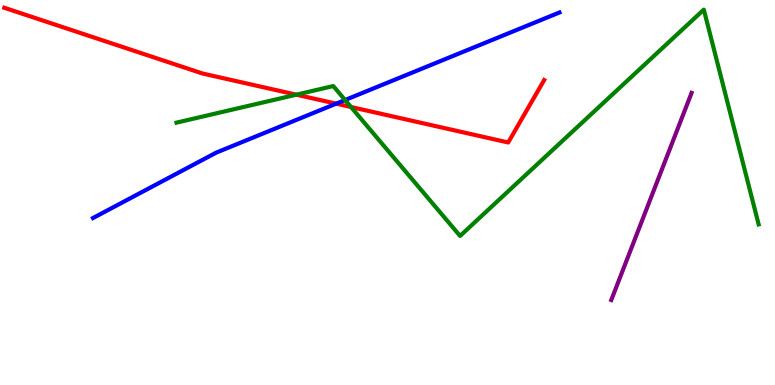[{'lines': ['blue', 'red'], 'intersections': [{'x': 4.34, 'y': 7.31}]}, {'lines': ['green', 'red'], 'intersections': [{'x': 3.82, 'y': 7.54}, {'x': 4.53, 'y': 7.22}]}, {'lines': ['purple', 'red'], 'intersections': []}, {'lines': ['blue', 'green'], 'intersections': [{'x': 4.45, 'y': 7.4}]}, {'lines': ['blue', 'purple'], 'intersections': []}, {'lines': ['green', 'purple'], 'intersections': []}]